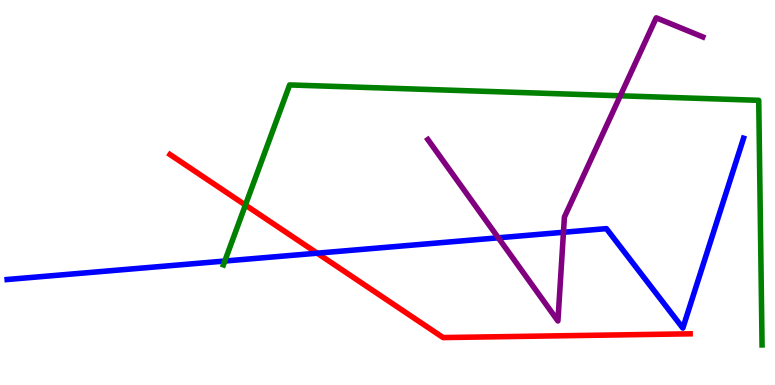[{'lines': ['blue', 'red'], 'intersections': [{'x': 4.09, 'y': 3.42}]}, {'lines': ['green', 'red'], 'intersections': [{'x': 3.17, 'y': 4.67}]}, {'lines': ['purple', 'red'], 'intersections': []}, {'lines': ['blue', 'green'], 'intersections': [{'x': 2.9, 'y': 3.22}]}, {'lines': ['blue', 'purple'], 'intersections': [{'x': 6.43, 'y': 3.82}, {'x': 7.27, 'y': 3.97}]}, {'lines': ['green', 'purple'], 'intersections': [{'x': 8.0, 'y': 7.51}]}]